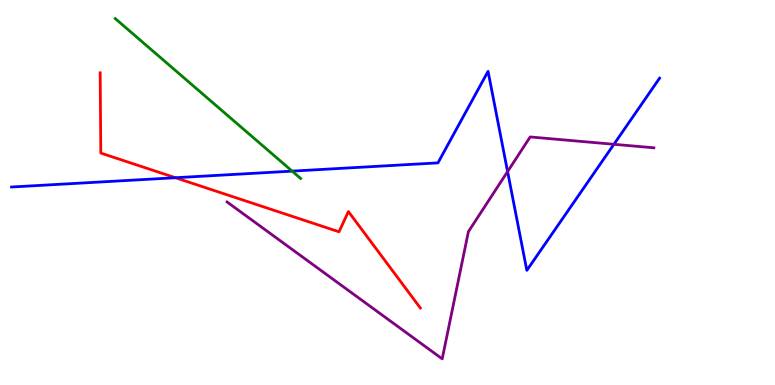[{'lines': ['blue', 'red'], 'intersections': [{'x': 2.26, 'y': 5.38}]}, {'lines': ['green', 'red'], 'intersections': []}, {'lines': ['purple', 'red'], 'intersections': []}, {'lines': ['blue', 'green'], 'intersections': [{'x': 3.77, 'y': 5.56}]}, {'lines': ['blue', 'purple'], 'intersections': [{'x': 6.55, 'y': 5.54}, {'x': 7.92, 'y': 6.25}]}, {'lines': ['green', 'purple'], 'intersections': []}]